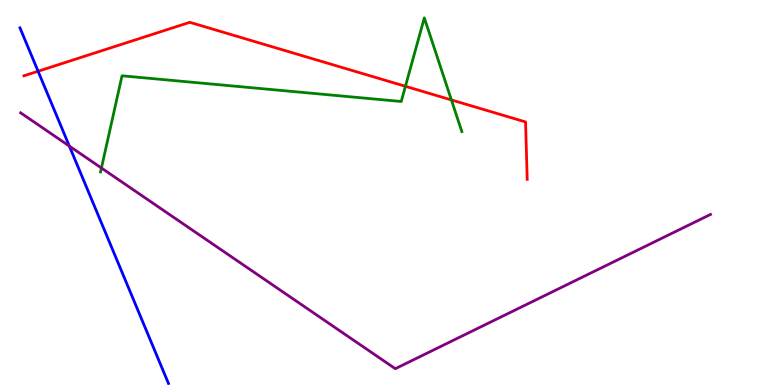[{'lines': ['blue', 'red'], 'intersections': [{'x': 0.491, 'y': 8.15}]}, {'lines': ['green', 'red'], 'intersections': [{'x': 5.23, 'y': 7.76}, {'x': 5.82, 'y': 7.4}]}, {'lines': ['purple', 'red'], 'intersections': []}, {'lines': ['blue', 'green'], 'intersections': []}, {'lines': ['blue', 'purple'], 'intersections': [{'x': 0.895, 'y': 6.21}]}, {'lines': ['green', 'purple'], 'intersections': [{'x': 1.31, 'y': 5.64}]}]